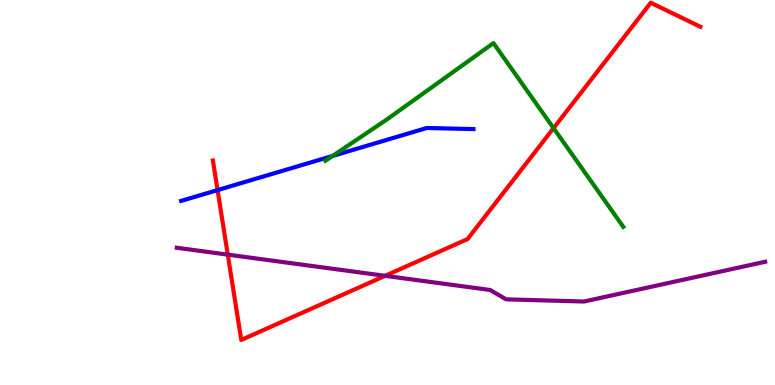[{'lines': ['blue', 'red'], 'intersections': [{'x': 2.81, 'y': 5.06}]}, {'lines': ['green', 'red'], 'intersections': [{'x': 7.14, 'y': 6.67}]}, {'lines': ['purple', 'red'], 'intersections': [{'x': 2.94, 'y': 3.39}, {'x': 4.97, 'y': 2.84}]}, {'lines': ['blue', 'green'], 'intersections': [{'x': 4.29, 'y': 5.95}]}, {'lines': ['blue', 'purple'], 'intersections': []}, {'lines': ['green', 'purple'], 'intersections': []}]